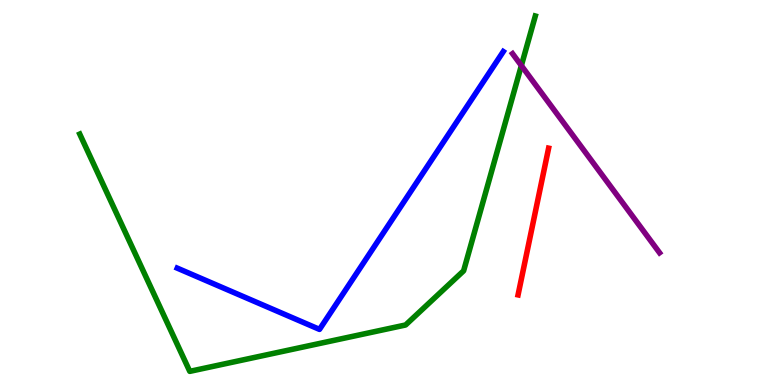[{'lines': ['blue', 'red'], 'intersections': []}, {'lines': ['green', 'red'], 'intersections': []}, {'lines': ['purple', 'red'], 'intersections': []}, {'lines': ['blue', 'green'], 'intersections': []}, {'lines': ['blue', 'purple'], 'intersections': []}, {'lines': ['green', 'purple'], 'intersections': [{'x': 6.73, 'y': 8.3}]}]